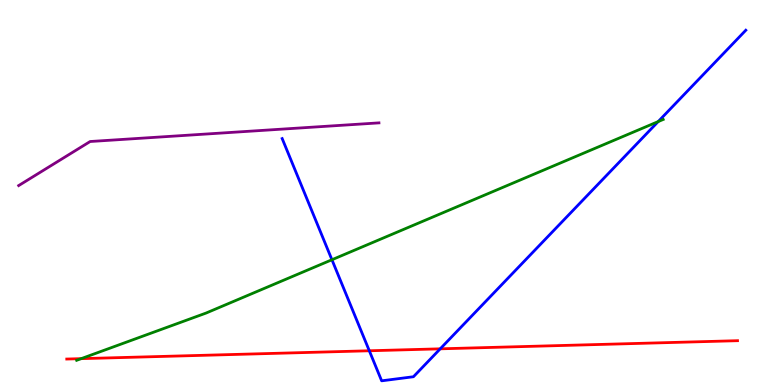[{'lines': ['blue', 'red'], 'intersections': [{'x': 4.77, 'y': 0.889}, {'x': 5.68, 'y': 0.94}]}, {'lines': ['green', 'red'], 'intersections': [{'x': 1.05, 'y': 0.684}]}, {'lines': ['purple', 'red'], 'intersections': []}, {'lines': ['blue', 'green'], 'intersections': [{'x': 4.28, 'y': 3.25}, {'x': 8.49, 'y': 6.84}]}, {'lines': ['blue', 'purple'], 'intersections': []}, {'lines': ['green', 'purple'], 'intersections': []}]